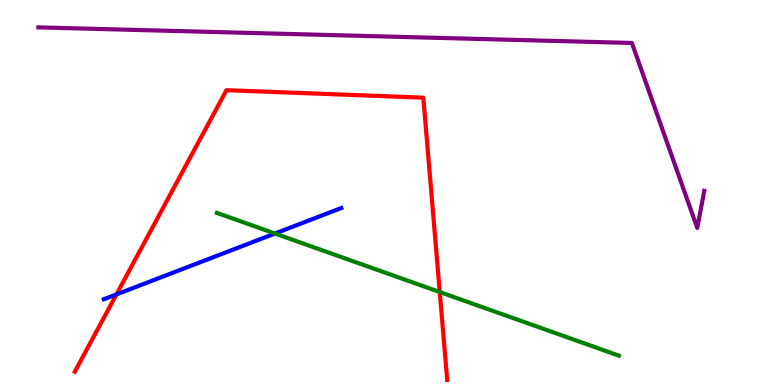[{'lines': ['blue', 'red'], 'intersections': [{'x': 1.5, 'y': 2.35}]}, {'lines': ['green', 'red'], 'intersections': [{'x': 5.67, 'y': 2.41}]}, {'lines': ['purple', 'red'], 'intersections': []}, {'lines': ['blue', 'green'], 'intersections': [{'x': 3.55, 'y': 3.93}]}, {'lines': ['blue', 'purple'], 'intersections': []}, {'lines': ['green', 'purple'], 'intersections': []}]